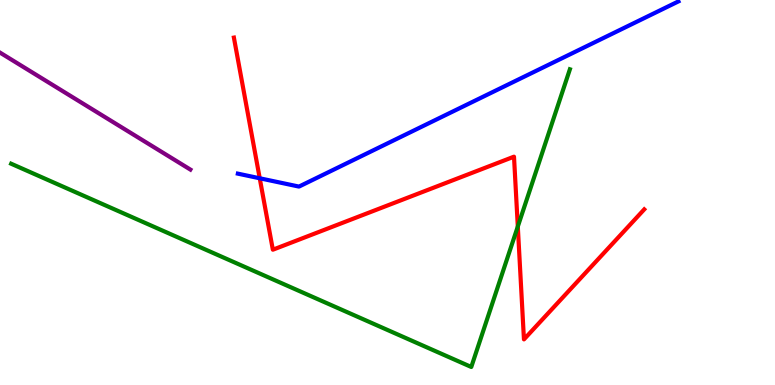[{'lines': ['blue', 'red'], 'intersections': [{'x': 3.35, 'y': 5.37}]}, {'lines': ['green', 'red'], 'intersections': [{'x': 6.68, 'y': 4.12}]}, {'lines': ['purple', 'red'], 'intersections': []}, {'lines': ['blue', 'green'], 'intersections': []}, {'lines': ['blue', 'purple'], 'intersections': []}, {'lines': ['green', 'purple'], 'intersections': []}]